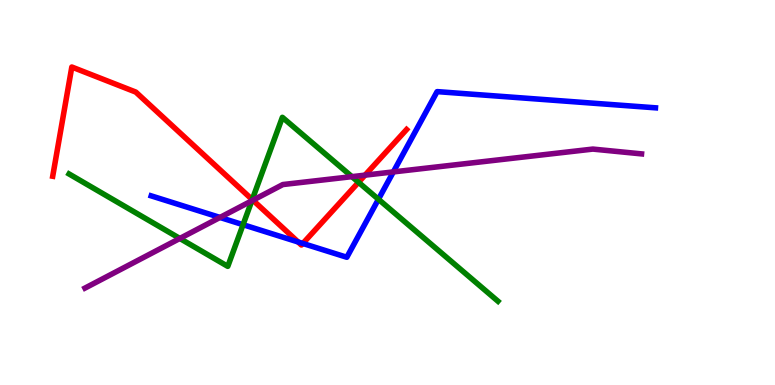[{'lines': ['blue', 'red'], 'intersections': [{'x': 3.85, 'y': 3.71}, {'x': 3.91, 'y': 3.68}]}, {'lines': ['green', 'red'], 'intersections': [{'x': 3.25, 'y': 4.82}, {'x': 4.63, 'y': 5.27}]}, {'lines': ['purple', 'red'], 'intersections': [{'x': 3.26, 'y': 4.8}, {'x': 4.71, 'y': 5.45}]}, {'lines': ['blue', 'green'], 'intersections': [{'x': 3.14, 'y': 4.16}, {'x': 4.88, 'y': 4.82}]}, {'lines': ['blue', 'purple'], 'intersections': [{'x': 2.84, 'y': 4.35}, {'x': 5.08, 'y': 5.53}]}, {'lines': ['green', 'purple'], 'intersections': [{'x': 2.32, 'y': 3.81}, {'x': 3.25, 'y': 4.78}, {'x': 4.54, 'y': 5.41}]}]